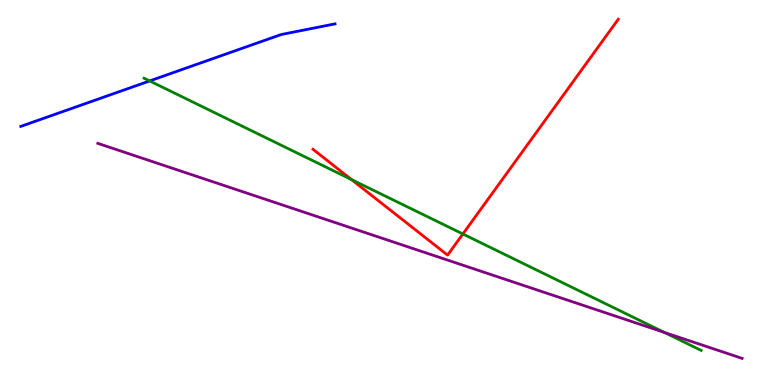[{'lines': ['blue', 'red'], 'intersections': []}, {'lines': ['green', 'red'], 'intersections': [{'x': 4.54, 'y': 5.34}, {'x': 5.97, 'y': 3.92}]}, {'lines': ['purple', 'red'], 'intersections': []}, {'lines': ['blue', 'green'], 'intersections': [{'x': 1.93, 'y': 7.9}]}, {'lines': ['blue', 'purple'], 'intersections': []}, {'lines': ['green', 'purple'], 'intersections': [{'x': 8.57, 'y': 1.37}]}]